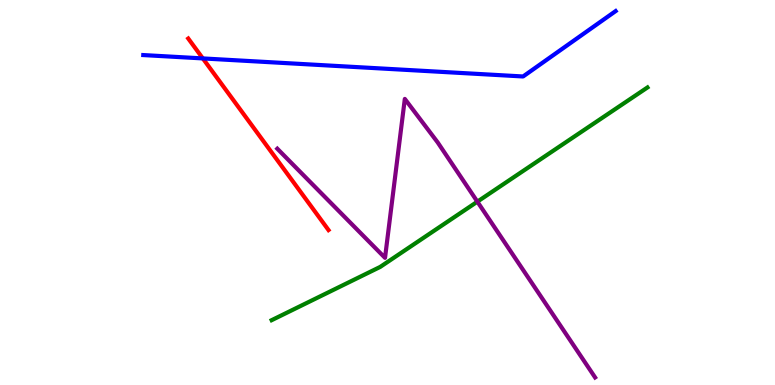[{'lines': ['blue', 'red'], 'intersections': [{'x': 2.62, 'y': 8.48}]}, {'lines': ['green', 'red'], 'intersections': []}, {'lines': ['purple', 'red'], 'intersections': []}, {'lines': ['blue', 'green'], 'intersections': []}, {'lines': ['blue', 'purple'], 'intersections': []}, {'lines': ['green', 'purple'], 'intersections': [{'x': 6.16, 'y': 4.76}]}]